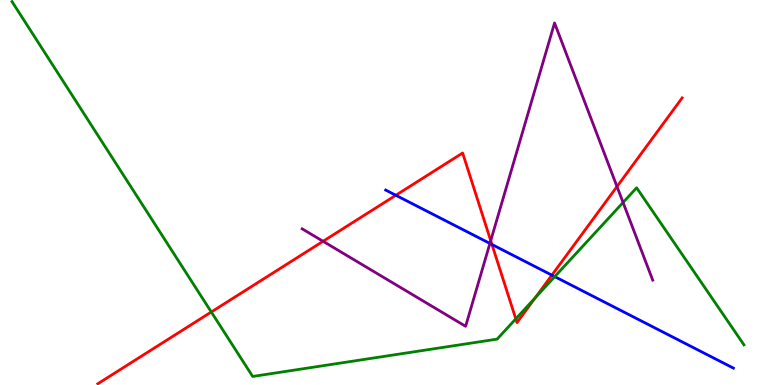[{'lines': ['blue', 'red'], 'intersections': [{'x': 5.11, 'y': 4.93}, {'x': 6.35, 'y': 3.65}, {'x': 7.12, 'y': 2.85}]}, {'lines': ['green', 'red'], 'intersections': [{'x': 2.73, 'y': 1.9}, {'x': 6.66, 'y': 1.72}, {'x': 6.91, 'y': 2.27}]}, {'lines': ['purple', 'red'], 'intersections': [{'x': 4.17, 'y': 3.73}, {'x': 6.33, 'y': 3.75}, {'x': 7.96, 'y': 5.15}]}, {'lines': ['blue', 'green'], 'intersections': [{'x': 7.16, 'y': 2.81}]}, {'lines': ['blue', 'purple'], 'intersections': [{'x': 6.32, 'y': 3.68}]}, {'lines': ['green', 'purple'], 'intersections': [{'x': 8.04, 'y': 4.74}]}]